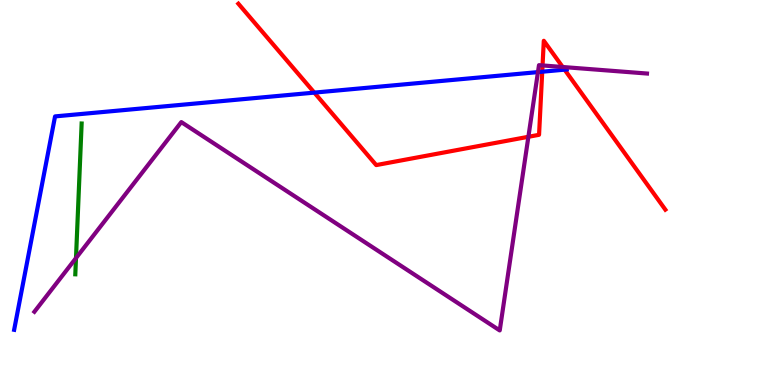[{'lines': ['blue', 'red'], 'intersections': [{'x': 4.06, 'y': 7.59}, {'x': 7.0, 'y': 8.14}, {'x': 7.28, 'y': 8.19}]}, {'lines': ['green', 'red'], 'intersections': []}, {'lines': ['purple', 'red'], 'intersections': [{'x': 6.82, 'y': 6.45}, {'x': 7.0, 'y': 8.3}, {'x': 7.26, 'y': 8.26}]}, {'lines': ['blue', 'green'], 'intersections': []}, {'lines': ['blue', 'purple'], 'intersections': [{'x': 6.94, 'y': 8.13}]}, {'lines': ['green', 'purple'], 'intersections': [{'x': 0.981, 'y': 3.3}]}]